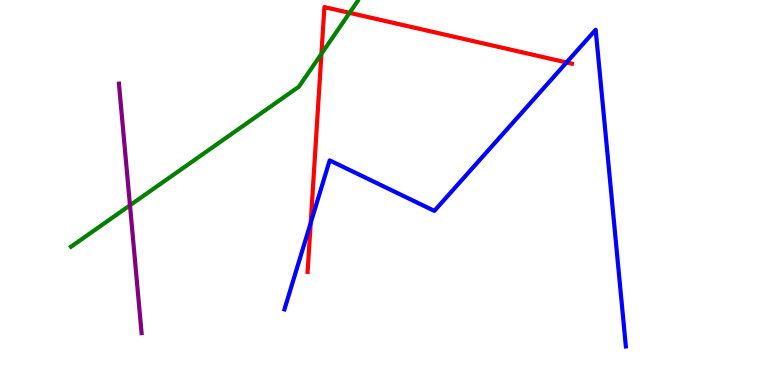[{'lines': ['blue', 'red'], 'intersections': [{'x': 4.01, 'y': 4.21}, {'x': 7.31, 'y': 8.38}]}, {'lines': ['green', 'red'], 'intersections': [{'x': 4.15, 'y': 8.6}, {'x': 4.51, 'y': 9.67}]}, {'lines': ['purple', 'red'], 'intersections': []}, {'lines': ['blue', 'green'], 'intersections': []}, {'lines': ['blue', 'purple'], 'intersections': []}, {'lines': ['green', 'purple'], 'intersections': [{'x': 1.68, 'y': 4.67}]}]